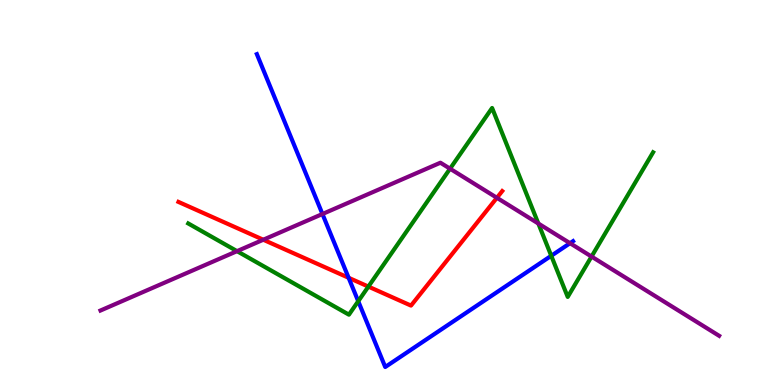[{'lines': ['blue', 'red'], 'intersections': [{'x': 4.5, 'y': 2.78}]}, {'lines': ['green', 'red'], 'intersections': [{'x': 4.75, 'y': 2.56}]}, {'lines': ['purple', 'red'], 'intersections': [{'x': 3.4, 'y': 3.77}, {'x': 6.41, 'y': 4.86}]}, {'lines': ['blue', 'green'], 'intersections': [{'x': 4.62, 'y': 2.18}, {'x': 7.11, 'y': 3.36}]}, {'lines': ['blue', 'purple'], 'intersections': [{'x': 4.16, 'y': 4.44}, {'x': 7.36, 'y': 3.68}]}, {'lines': ['green', 'purple'], 'intersections': [{'x': 3.06, 'y': 3.48}, {'x': 5.81, 'y': 5.62}, {'x': 6.95, 'y': 4.19}, {'x': 7.63, 'y': 3.34}]}]